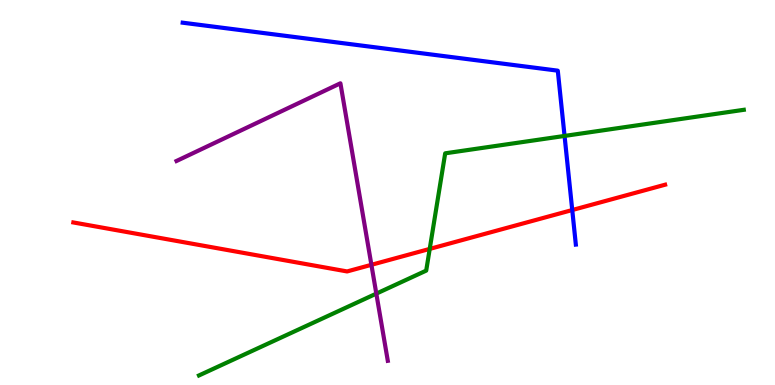[{'lines': ['blue', 'red'], 'intersections': [{'x': 7.38, 'y': 4.54}]}, {'lines': ['green', 'red'], 'intersections': [{'x': 5.54, 'y': 3.53}]}, {'lines': ['purple', 'red'], 'intersections': [{'x': 4.79, 'y': 3.12}]}, {'lines': ['blue', 'green'], 'intersections': [{'x': 7.28, 'y': 6.47}]}, {'lines': ['blue', 'purple'], 'intersections': []}, {'lines': ['green', 'purple'], 'intersections': [{'x': 4.86, 'y': 2.37}]}]